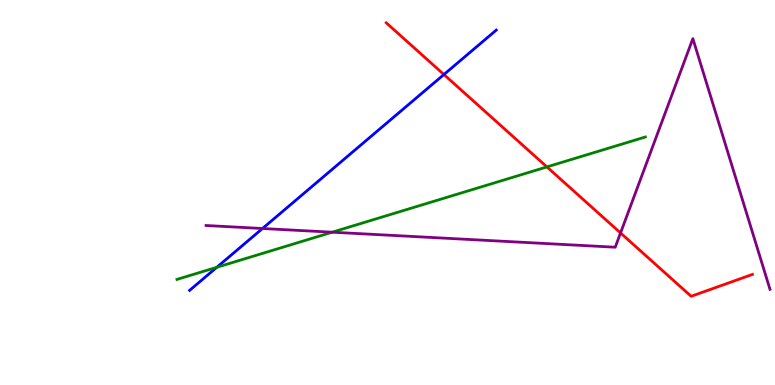[{'lines': ['blue', 'red'], 'intersections': [{'x': 5.73, 'y': 8.06}]}, {'lines': ['green', 'red'], 'intersections': [{'x': 7.06, 'y': 5.66}]}, {'lines': ['purple', 'red'], 'intersections': [{'x': 8.01, 'y': 3.95}]}, {'lines': ['blue', 'green'], 'intersections': [{'x': 2.8, 'y': 3.06}]}, {'lines': ['blue', 'purple'], 'intersections': [{'x': 3.39, 'y': 4.06}]}, {'lines': ['green', 'purple'], 'intersections': [{'x': 4.29, 'y': 3.97}]}]